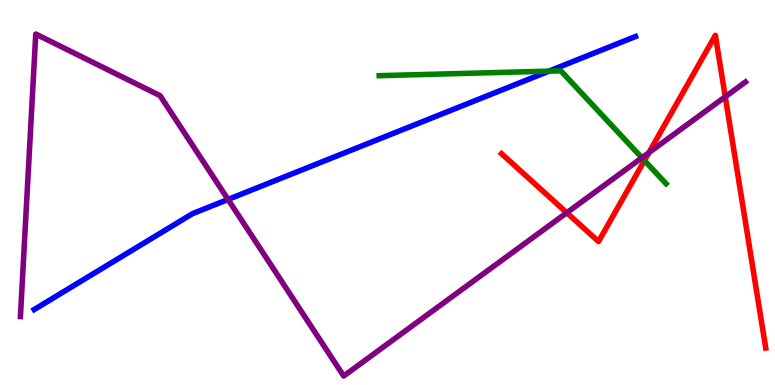[{'lines': ['blue', 'red'], 'intersections': []}, {'lines': ['green', 'red'], 'intersections': [{'x': 8.32, 'y': 5.83}]}, {'lines': ['purple', 'red'], 'intersections': [{'x': 7.31, 'y': 4.47}, {'x': 8.37, 'y': 6.04}, {'x': 9.36, 'y': 7.49}]}, {'lines': ['blue', 'green'], 'intersections': [{'x': 7.08, 'y': 8.15}]}, {'lines': ['blue', 'purple'], 'intersections': [{'x': 2.94, 'y': 4.82}]}, {'lines': ['green', 'purple'], 'intersections': [{'x': 8.28, 'y': 5.9}]}]